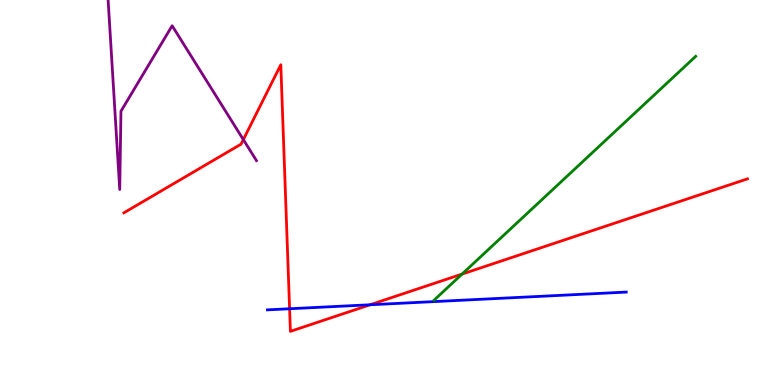[{'lines': ['blue', 'red'], 'intersections': [{'x': 3.74, 'y': 1.98}, {'x': 4.78, 'y': 2.08}]}, {'lines': ['green', 'red'], 'intersections': [{'x': 5.96, 'y': 2.88}]}, {'lines': ['purple', 'red'], 'intersections': [{'x': 3.14, 'y': 6.37}]}, {'lines': ['blue', 'green'], 'intersections': []}, {'lines': ['blue', 'purple'], 'intersections': []}, {'lines': ['green', 'purple'], 'intersections': []}]